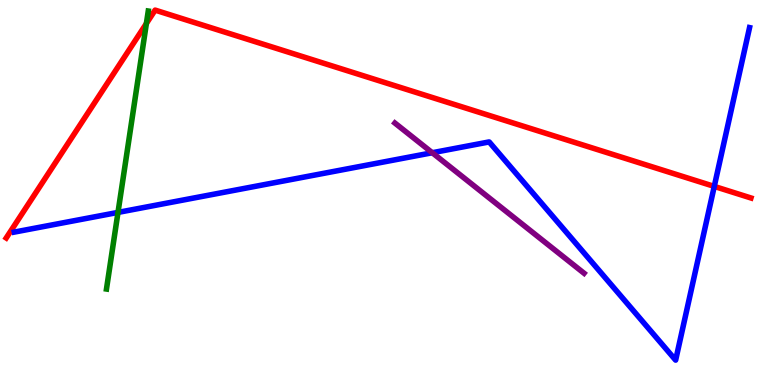[{'lines': ['blue', 'red'], 'intersections': [{'x': 9.22, 'y': 5.16}]}, {'lines': ['green', 'red'], 'intersections': [{'x': 1.89, 'y': 9.39}]}, {'lines': ['purple', 'red'], 'intersections': []}, {'lines': ['blue', 'green'], 'intersections': [{'x': 1.52, 'y': 4.48}]}, {'lines': ['blue', 'purple'], 'intersections': [{'x': 5.58, 'y': 6.03}]}, {'lines': ['green', 'purple'], 'intersections': []}]